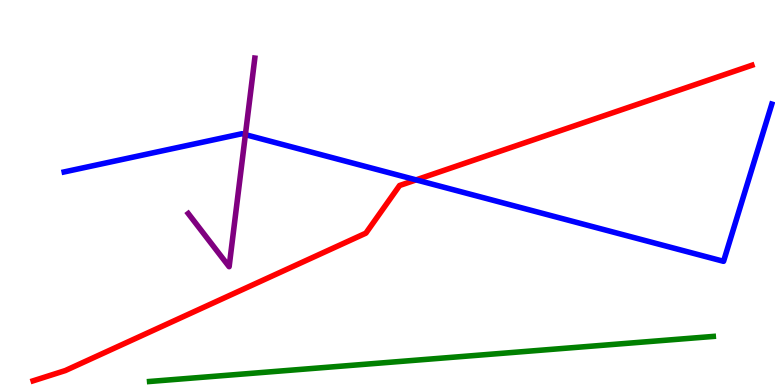[{'lines': ['blue', 'red'], 'intersections': [{'x': 5.37, 'y': 5.33}]}, {'lines': ['green', 'red'], 'intersections': []}, {'lines': ['purple', 'red'], 'intersections': []}, {'lines': ['blue', 'green'], 'intersections': []}, {'lines': ['blue', 'purple'], 'intersections': [{'x': 3.17, 'y': 6.5}]}, {'lines': ['green', 'purple'], 'intersections': []}]